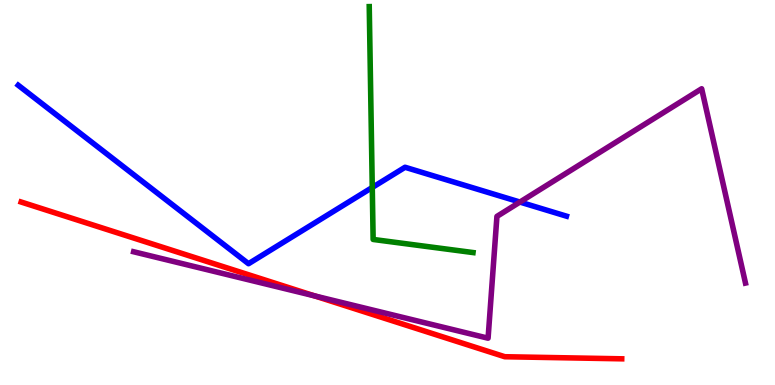[{'lines': ['blue', 'red'], 'intersections': []}, {'lines': ['green', 'red'], 'intersections': []}, {'lines': ['purple', 'red'], 'intersections': [{'x': 4.06, 'y': 2.31}]}, {'lines': ['blue', 'green'], 'intersections': [{'x': 4.8, 'y': 5.13}]}, {'lines': ['blue', 'purple'], 'intersections': [{'x': 6.71, 'y': 4.75}]}, {'lines': ['green', 'purple'], 'intersections': []}]